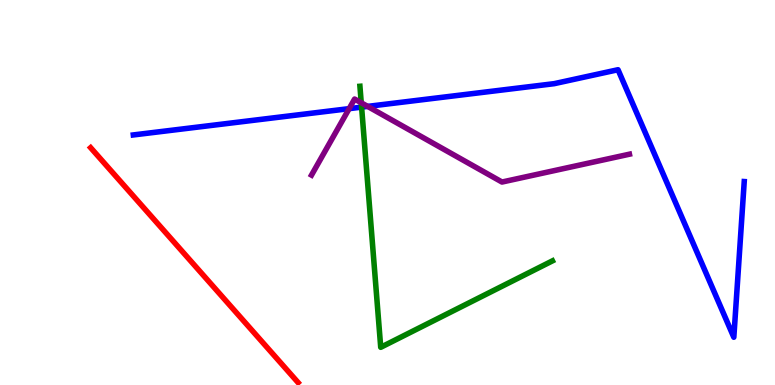[{'lines': ['blue', 'red'], 'intersections': []}, {'lines': ['green', 'red'], 'intersections': []}, {'lines': ['purple', 'red'], 'intersections': []}, {'lines': ['blue', 'green'], 'intersections': [{'x': 4.67, 'y': 7.22}]}, {'lines': ['blue', 'purple'], 'intersections': [{'x': 4.51, 'y': 7.18}, {'x': 4.74, 'y': 7.24}]}, {'lines': ['green', 'purple'], 'intersections': [{'x': 4.66, 'y': 7.33}]}]